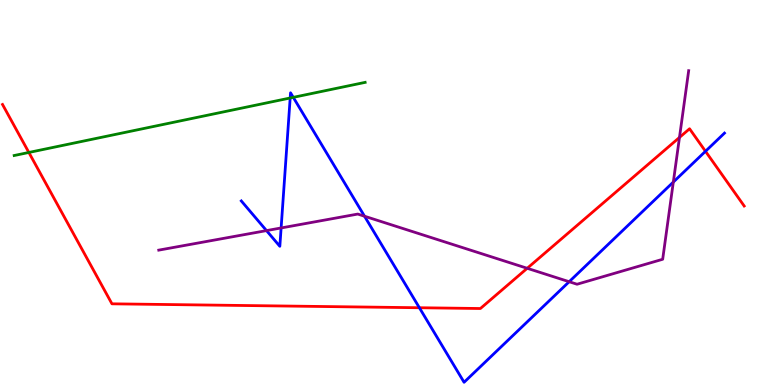[{'lines': ['blue', 'red'], 'intersections': [{'x': 5.41, 'y': 2.01}, {'x': 9.1, 'y': 6.07}]}, {'lines': ['green', 'red'], 'intersections': [{'x': 0.372, 'y': 6.04}]}, {'lines': ['purple', 'red'], 'intersections': [{'x': 6.8, 'y': 3.03}, {'x': 8.77, 'y': 6.43}]}, {'lines': ['blue', 'green'], 'intersections': [{'x': 3.74, 'y': 7.45}, {'x': 3.78, 'y': 7.47}]}, {'lines': ['blue', 'purple'], 'intersections': [{'x': 3.44, 'y': 4.01}, {'x': 3.63, 'y': 4.08}, {'x': 4.7, 'y': 4.38}, {'x': 7.34, 'y': 2.68}, {'x': 8.69, 'y': 5.27}]}, {'lines': ['green', 'purple'], 'intersections': []}]